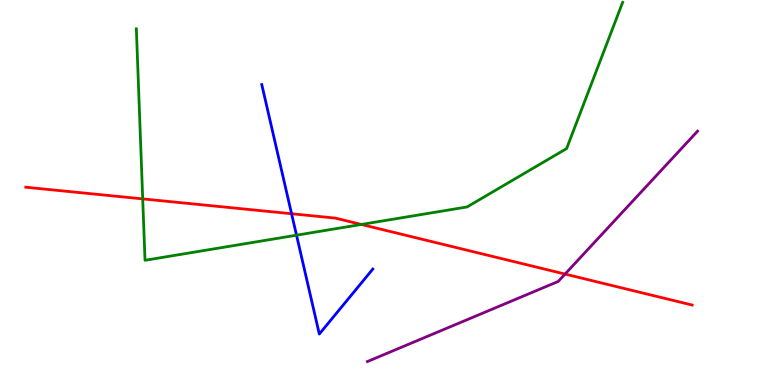[{'lines': ['blue', 'red'], 'intersections': [{'x': 3.76, 'y': 4.45}]}, {'lines': ['green', 'red'], 'intersections': [{'x': 1.84, 'y': 4.83}, {'x': 4.66, 'y': 4.17}]}, {'lines': ['purple', 'red'], 'intersections': [{'x': 7.29, 'y': 2.88}]}, {'lines': ['blue', 'green'], 'intersections': [{'x': 3.83, 'y': 3.89}]}, {'lines': ['blue', 'purple'], 'intersections': []}, {'lines': ['green', 'purple'], 'intersections': []}]